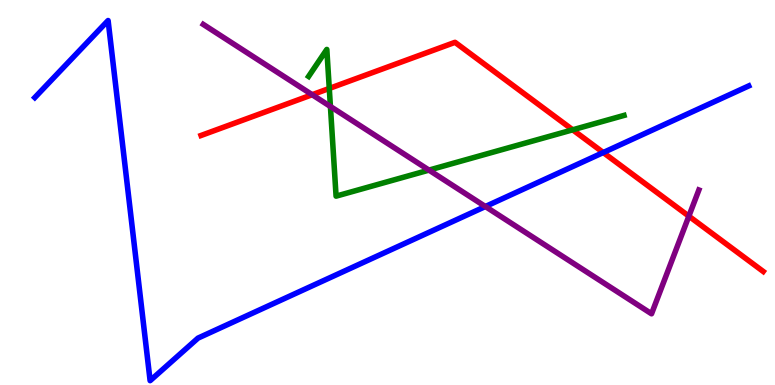[{'lines': ['blue', 'red'], 'intersections': [{'x': 7.78, 'y': 6.04}]}, {'lines': ['green', 'red'], 'intersections': [{'x': 4.25, 'y': 7.7}, {'x': 7.39, 'y': 6.63}]}, {'lines': ['purple', 'red'], 'intersections': [{'x': 4.03, 'y': 7.54}, {'x': 8.89, 'y': 4.39}]}, {'lines': ['blue', 'green'], 'intersections': []}, {'lines': ['blue', 'purple'], 'intersections': [{'x': 6.26, 'y': 4.64}]}, {'lines': ['green', 'purple'], 'intersections': [{'x': 4.26, 'y': 7.23}, {'x': 5.54, 'y': 5.58}]}]